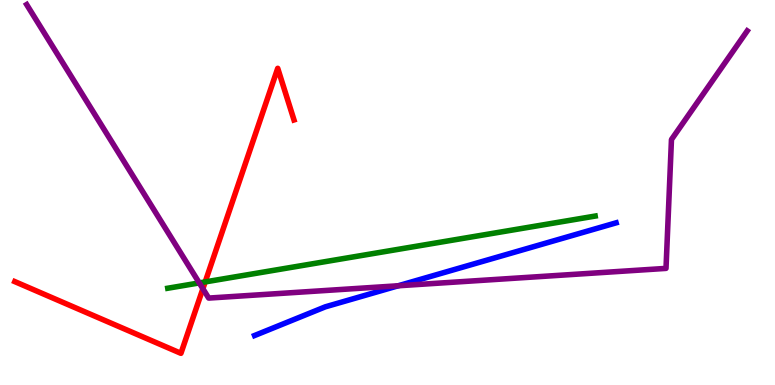[{'lines': ['blue', 'red'], 'intersections': []}, {'lines': ['green', 'red'], 'intersections': [{'x': 2.65, 'y': 2.68}]}, {'lines': ['purple', 'red'], 'intersections': [{'x': 2.62, 'y': 2.5}]}, {'lines': ['blue', 'green'], 'intersections': []}, {'lines': ['blue', 'purple'], 'intersections': [{'x': 5.14, 'y': 2.58}]}, {'lines': ['green', 'purple'], 'intersections': [{'x': 2.57, 'y': 2.65}]}]